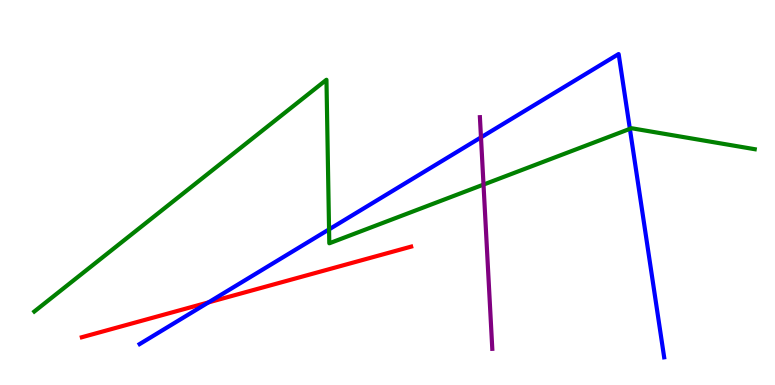[{'lines': ['blue', 'red'], 'intersections': [{'x': 2.69, 'y': 2.15}]}, {'lines': ['green', 'red'], 'intersections': []}, {'lines': ['purple', 'red'], 'intersections': []}, {'lines': ['blue', 'green'], 'intersections': [{'x': 4.25, 'y': 4.04}, {'x': 8.13, 'y': 6.65}]}, {'lines': ['blue', 'purple'], 'intersections': [{'x': 6.21, 'y': 6.43}]}, {'lines': ['green', 'purple'], 'intersections': [{'x': 6.24, 'y': 5.21}]}]